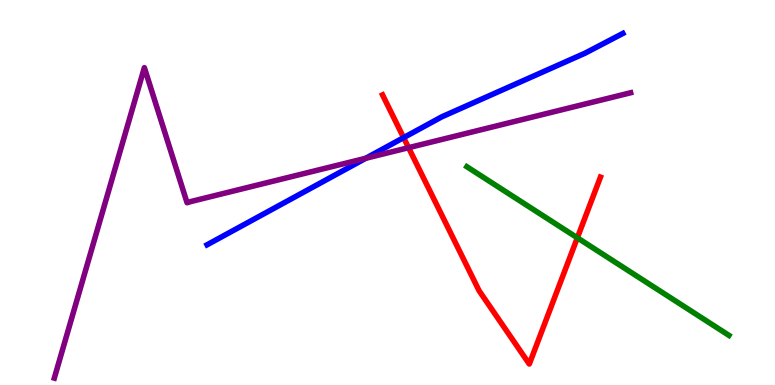[{'lines': ['blue', 'red'], 'intersections': [{'x': 5.21, 'y': 6.42}]}, {'lines': ['green', 'red'], 'intersections': [{'x': 7.45, 'y': 3.82}]}, {'lines': ['purple', 'red'], 'intersections': [{'x': 5.27, 'y': 6.16}]}, {'lines': ['blue', 'green'], 'intersections': []}, {'lines': ['blue', 'purple'], 'intersections': [{'x': 4.72, 'y': 5.89}]}, {'lines': ['green', 'purple'], 'intersections': []}]